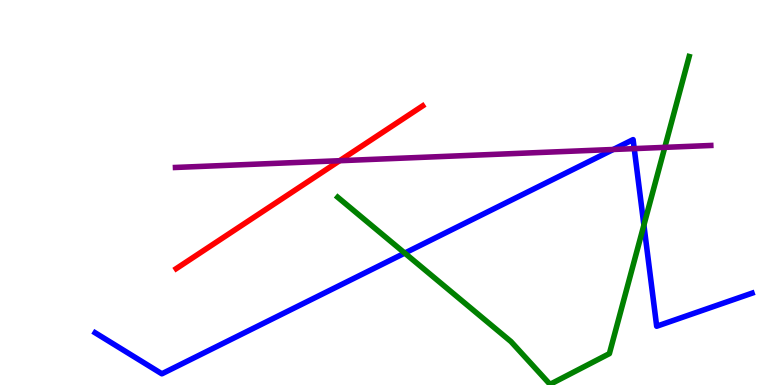[{'lines': ['blue', 'red'], 'intersections': []}, {'lines': ['green', 'red'], 'intersections': []}, {'lines': ['purple', 'red'], 'intersections': [{'x': 4.38, 'y': 5.83}]}, {'lines': ['blue', 'green'], 'intersections': [{'x': 5.22, 'y': 3.43}, {'x': 8.31, 'y': 4.15}]}, {'lines': ['blue', 'purple'], 'intersections': [{'x': 7.91, 'y': 6.12}, {'x': 8.18, 'y': 6.14}]}, {'lines': ['green', 'purple'], 'intersections': [{'x': 8.58, 'y': 6.17}]}]